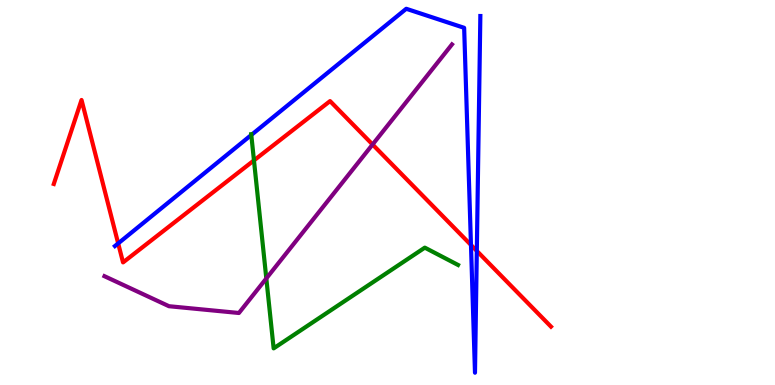[{'lines': ['blue', 'red'], 'intersections': [{'x': 1.52, 'y': 3.68}, {'x': 6.08, 'y': 3.64}, {'x': 6.15, 'y': 3.48}]}, {'lines': ['green', 'red'], 'intersections': [{'x': 3.28, 'y': 5.83}]}, {'lines': ['purple', 'red'], 'intersections': [{'x': 4.81, 'y': 6.25}]}, {'lines': ['blue', 'green'], 'intersections': [{'x': 3.24, 'y': 6.49}]}, {'lines': ['blue', 'purple'], 'intersections': []}, {'lines': ['green', 'purple'], 'intersections': [{'x': 3.44, 'y': 2.77}]}]